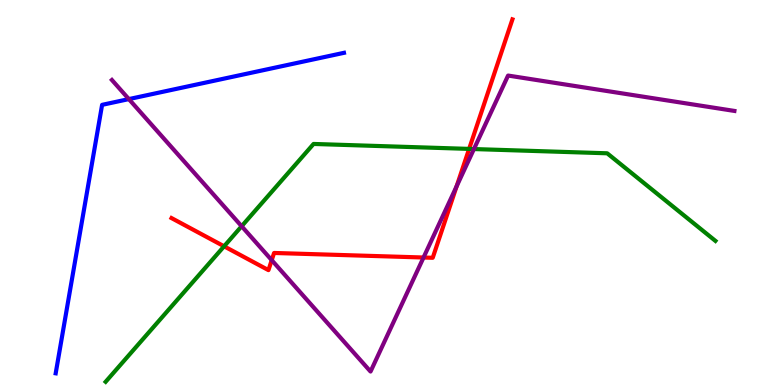[{'lines': ['blue', 'red'], 'intersections': []}, {'lines': ['green', 'red'], 'intersections': [{'x': 2.89, 'y': 3.6}, {'x': 6.05, 'y': 6.13}]}, {'lines': ['purple', 'red'], 'intersections': [{'x': 3.51, 'y': 3.24}, {'x': 5.46, 'y': 3.31}, {'x': 5.89, 'y': 5.16}]}, {'lines': ['blue', 'green'], 'intersections': []}, {'lines': ['blue', 'purple'], 'intersections': [{'x': 1.66, 'y': 7.43}]}, {'lines': ['green', 'purple'], 'intersections': [{'x': 3.12, 'y': 4.12}, {'x': 6.12, 'y': 6.13}]}]